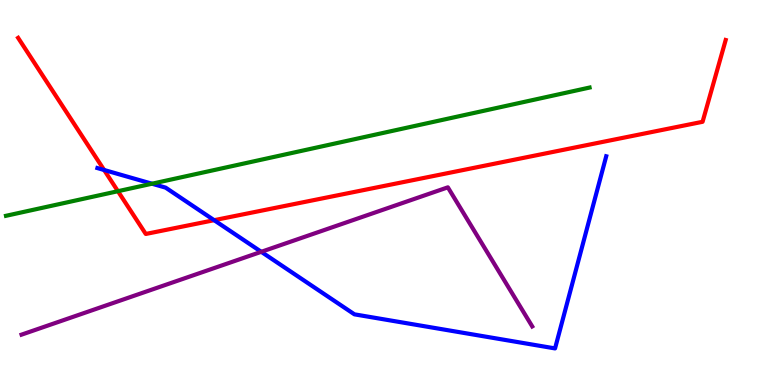[{'lines': ['blue', 'red'], 'intersections': [{'x': 1.34, 'y': 5.58}, {'x': 2.76, 'y': 4.28}]}, {'lines': ['green', 'red'], 'intersections': [{'x': 1.52, 'y': 5.03}]}, {'lines': ['purple', 'red'], 'intersections': []}, {'lines': ['blue', 'green'], 'intersections': [{'x': 1.96, 'y': 5.23}]}, {'lines': ['blue', 'purple'], 'intersections': [{'x': 3.37, 'y': 3.46}]}, {'lines': ['green', 'purple'], 'intersections': []}]